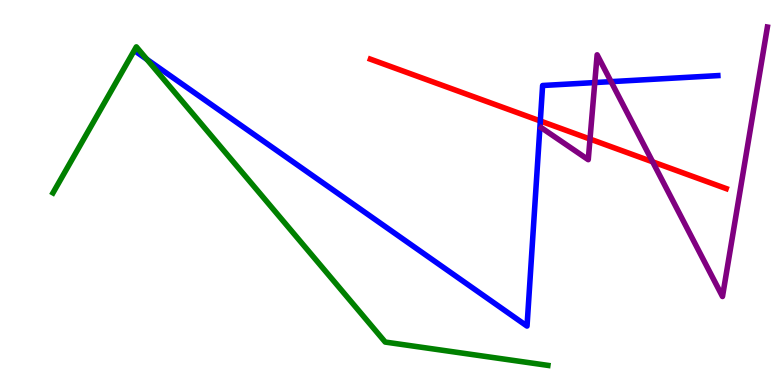[{'lines': ['blue', 'red'], 'intersections': [{'x': 6.97, 'y': 6.86}]}, {'lines': ['green', 'red'], 'intersections': []}, {'lines': ['purple', 'red'], 'intersections': [{'x': 7.61, 'y': 6.39}, {'x': 8.42, 'y': 5.8}]}, {'lines': ['blue', 'green'], 'intersections': [{'x': 1.9, 'y': 8.46}]}, {'lines': ['blue', 'purple'], 'intersections': [{'x': 7.67, 'y': 7.86}, {'x': 7.88, 'y': 7.88}]}, {'lines': ['green', 'purple'], 'intersections': []}]